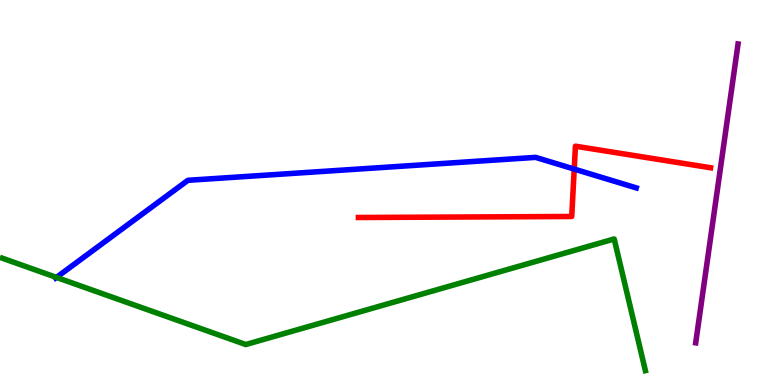[{'lines': ['blue', 'red'], 'intersections': [{'x': 7.41, 'y': 5.61}]}, {'lines': ['green', 'red'], 'intersections': []}, {'lines': ['purple', 'red'], 'intersections': []}, {'lines': ['blue', 'green'], 'intersections': [{'x': 0.728, 'y': 2.79}]}, {'lines': ['blue', 'purple'], 'intersections': []}, {'lines': ['green', 'purple'], 'intersections': []}]